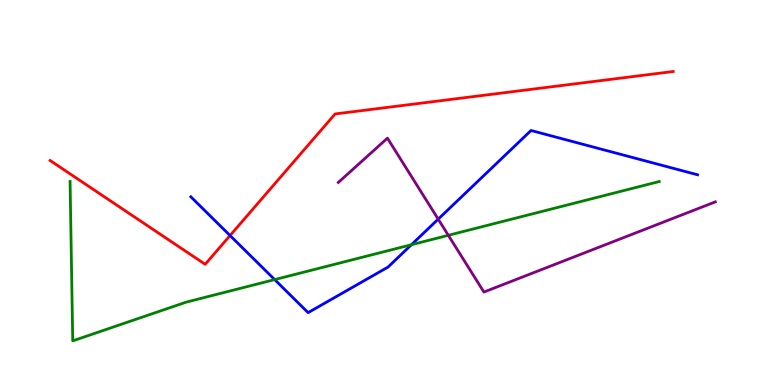[{'lines': ['blue', 'red'], 'intersections': [{'x': 2.97, 'y': 3.88}]}, {'lines': ['green', 'red'], 'intersections': []}, {'lines': ['purple', 'red'], 'intersections': []}, {'lines': ['blue', 'green'], 'intersections': [{'x': 3.54, 'y': 2.74}, {'x': 5.31, 'y': 3.64}]}, {'lines': ['blue', 'purple'], 'intersections': [{'x': 5.65, 'y': 4.31}]}, {'lines': ['green', 'purple'], 'intersections': [{'x': 5.79, 'y': 3.89}]}]